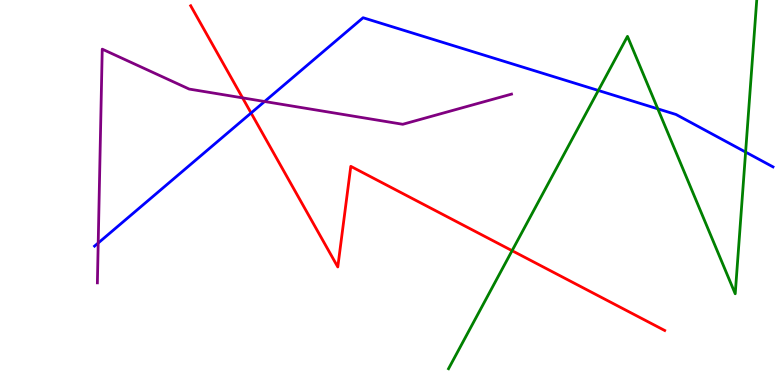[{'lines': ['blue', 'red'], 'intersections': [{'x': 3.24, 'y': 7.07}]}, {'lines': ['green', 'red'], 'intersections': [{'x': 6.61, 'y': 3.49}]}, {'lines': ['purple', 'red'], 'intersections': [{'x': 3.13, 'y': 7.46}]}, {'lines': ['blue', 'green'], 'intersections': [{'x': 7.72, 'y': 7.65}, {'x': 8.49, 'y': 7.17}, {'x': 9.62, 'y': 6.05}]}, {'lines': ['blue', 'purple'], 'intersections': [{'x': 1.27, 'y': 3.69}, {'x': 3.41, 'y': 7.36}]}, {'lines': ['green', 'purple'], 'intersections': []}]